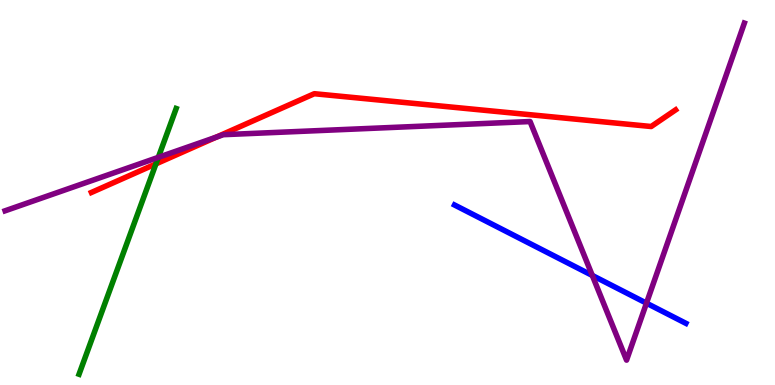[{'lines': ['blue', 'red'], 'intersections': []}, {'lines': ['green', 'red'], 'intersections': [{'x': 2.01, 'y': 5.74}]}, {'lines': ['purple', 'red'], 'intersections': [{'x': 2.79, 'y': 6.44}]}, {'lines': ['blue', 'green'], 'intersections': []}, {'lines': ['blue', 'purple'], 'intersections': [{'x': 7.64, 'y': 2.85}, {'x': 8.34, 'y': 2.13}]}, {'lines': ['green', 'purple'], 'intersections': [{'x': 2.04, 'y': 5.91}]}]